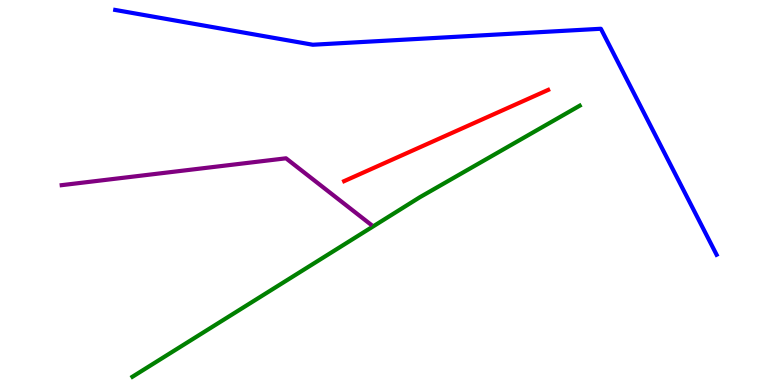[{'lines': ['blue', 'red'], 'intersections': []}, {'lines': ['green', 'red'], 'intersections': []}, {'lines': ['purple', 'red'], 'intersections': []}, {'lines': ['blue', 'green'], 'intersections': []}, {'lines': ['blue', 'purple'], 'intersections': []}, {'lines': ['green', 'purple'], 'intersections': []}]